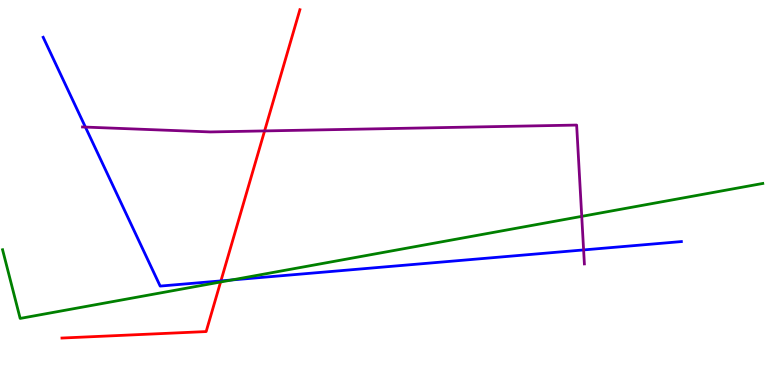[{'lines': ['blue', 'red'], 'intersections': [{'x': 2.85, 'y': 2.7}]}, {'lines': ['green', 'red'], 'intersections': [{'x': 2.85, 'y': 2.68}]}, {'lines': ['purple', 'red'], 'intersections': [{'x': 3.41, 'y': 6.6}]}, {'lines': ['blue', 'green'], 'intersections': [{'x': 2.99, 'y': 2.73}]}, {'lines': ['blue', 'purple'], 'intersections': [{'x': 1.1, 'y': 6.7}, {'x': 7.53, 'y': 3.51}]}, {'lines': ['green', 'purple'], 'intersections': [{'x': 7.51, 'y': 4.38}]}]